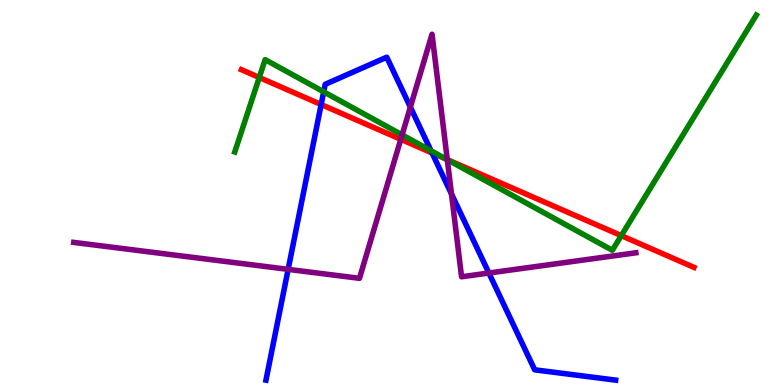[{'lines': ['blue', 'red'], 'intersections': [{'x': 4.14, 'y': 7.29}, {'x': 5.58, 'y': 6.03}]}, {'lines': ['green', 'red'], 'intersections': [{'x': 3.35, 'y': 7.99}, {'x': 5.77, 'y': 5.86}, {'x': 8.02, 'y': 3.88}]}, {'lines': ['purple', 'red'], 'intersections': [{'x': 5.17, 'y': 6.38}, {'x': 5.77, 'y': 5.85}]}, {'lines': ['blue', 'green'], 'intersections': [{'x': 4.18, 'y': 7.62}, {'x': 5.56, 'y': 6.08}]}, {'lines': ['blue', 'purple'], 'intersections': [{'x': 3.72, 'y': 3.0}, {'x': 5.3, 'y': 7.22}, {'x': 5.83, 'y': 4.96}, {'x': 6.31, 'y': 2.91}]}, {'lines': ['green', 'purple'], 'intersections': [{'x': 5.19, 'y': 6.5}, {'x': 5.77, 'y': 5.85}]}]